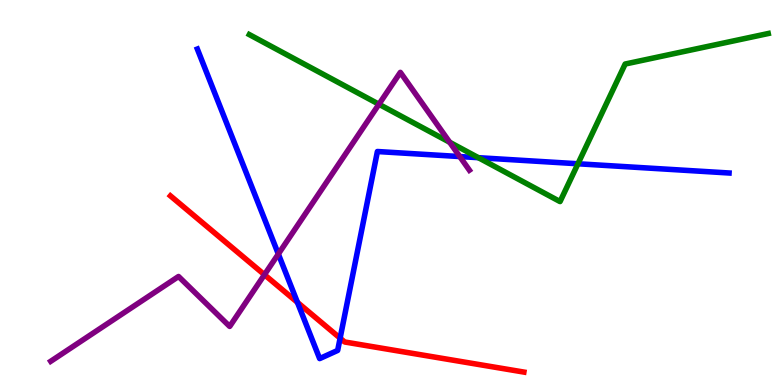[{'lines': ['blue', 'red'], 'intersections': [{'x': 3.84, 'y': 2.15}, {'x': 4.39, 'y': 1.22}]}, {'lines': ['green', 'red'], 'intersections': []}, {'lines': ['purple', 'red'], 'intersections': [{'x': 3.41, 'y': 2.86}]}, {'lines': ['blue', 'green'], 'intersections': [{'x': 6.17, 'y': 5.9}, {'x': 7.46, 'y': 5.75}]}, {'lines': ['blue', 'purple'], 'intersections': [{'x': 3.59, 'y': 3.4}, {'x': 5.93, 'y': 5.93}]}, {'lines': ['green', 'purple'], 'intersections': [{'x': 4.89, 'y': 7.29}, {'x': 5.8, 'y': 6.3}]}]